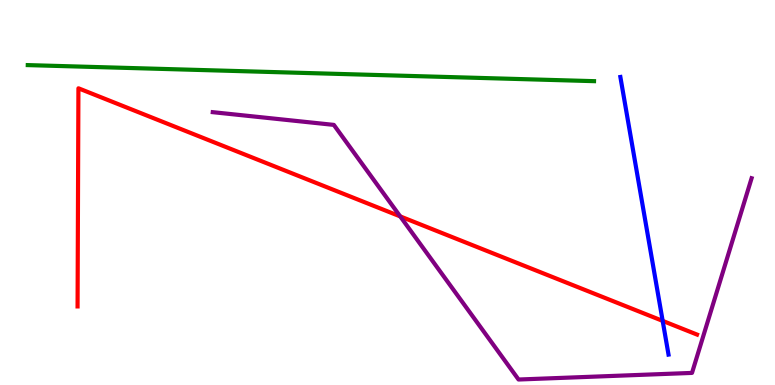[{'lines': ['blue', 'red'], 'intersections': [{'x': 8.55, 'y': 1.67}]}, {'lines': ['green', 'red'], 'intersections': []}, {'lines': ['purple', 'red'], 'intersections': [{'x': 5.16, 'y': 4.38}]}, {'lines': ['blue', 'green'], 'intersections': []}, {'lines': ['blue', 'purple'], 'intersections': []}, {'lines': ['green', 'purple'], 'intersections': []}]